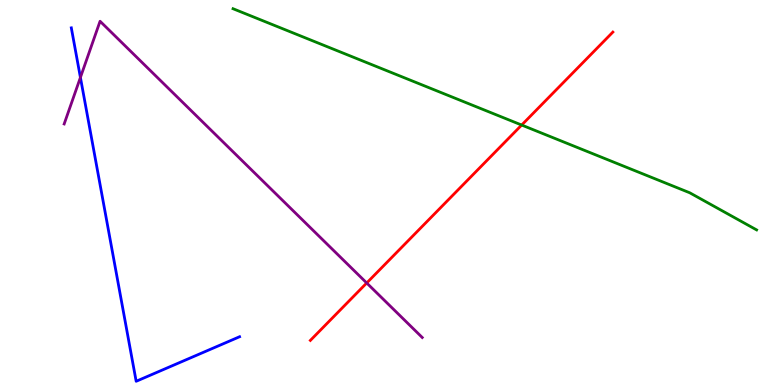[{'lines': ['blue', 'red'], 'intersections': []}, {'lines': ['green', 'red'], 'intersections': [{'x': 6.73, 'y': 6.75}]}, {'lines': ['purple', 'red'], 'intersections': [{'x': 4.73, 'y': 2.65}]}, {'lines': ['blue', 'green'], 'intersections': []}, {'lines': ['blue', 'purple'], 'intersections': [{'x': 1.04, 'y': 7.99}]}, {'lines': ['green', 'purple'], 'intersections': []}]